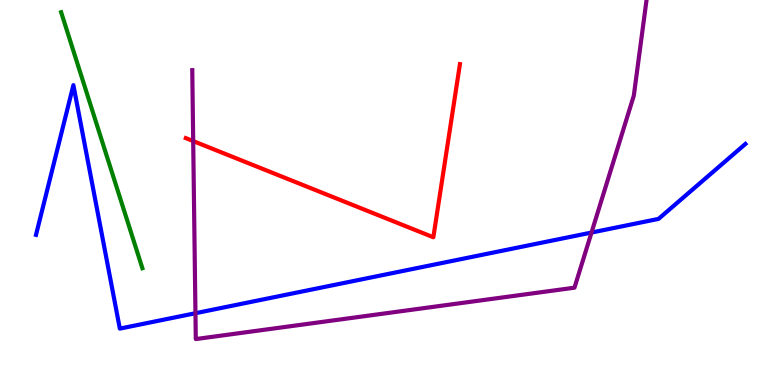[{'lines': ['blue', 'red'], 'intersections': []}, {'lines': ['green', 'red'], 'intersections': []}, {'lines': ['purple', 'red'], 'intersections': [{'x': 2.49, 'y': 6.34}]}, {'lines': ['blue', 'green'], 'intersections': []}, {'lines': ['blue', 'purple'], 'intersections': [{'x': 2.52, 'y': 1.86}, {'x': 7.63, 'y': 3.96}]}, {'lines': ['green', 'purple'], 'intersections': []}]